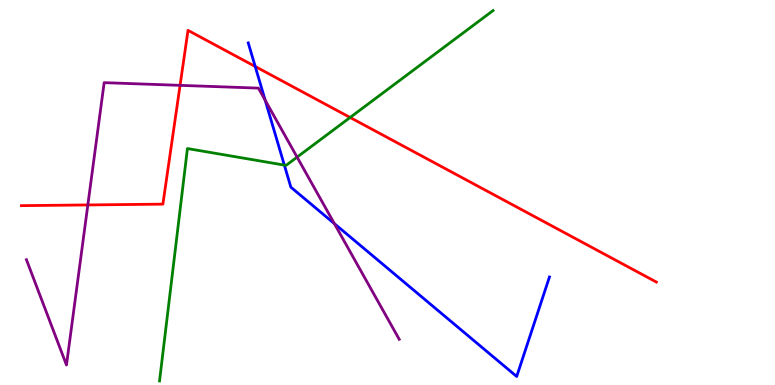[{'lines': ['blue', 'red'], 'intersections': [{'x': 3.29, 'y': 8.27}]}, {'lines': ['green', 'red'], 'intersections': [{'x': 4.52, 'y': 6.95}]}, {'lines': ['purple', 'red'], 'intersections': [{'x': 1.13, 'y': 4.68}, {'x': 2.32, 'y': 7.78}]}, {'lines': ['blue', 'green'], 'intersections': [{'x': 3.67, 'y': 5.71}]}, {'lines': ['blue', 'purple'], 'intersections': [{'x': 3.42, 'y': 7.4}, {'x': 4.31, 'y': 4.19}]}, {'lines': ['green', 'purple'], 'intersections': [{'x': 3.83, 'y': 5.92}]}]